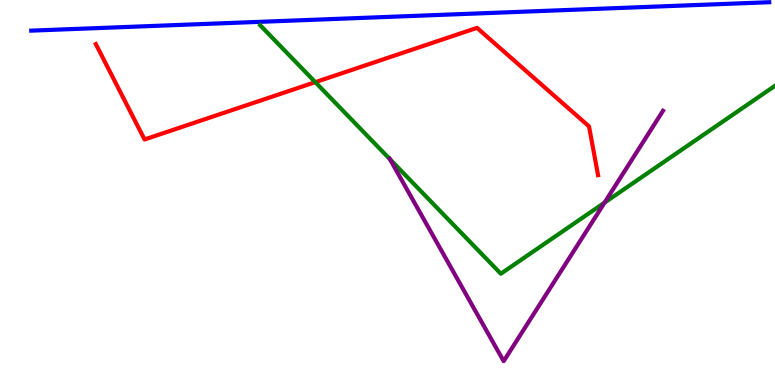[{'lines': ['blue', 'red'], 'intersections': []}, {'lines': ['green', 'red'], 'intersections': [{'x': 4.07, 'y': 7.87}]}, {'lines': ['purple', 'red'], 'intersections': []}, {'lines': ['blue', 'green'], 'intersections': []}, {'lines': ['blue', 'purple'], 'intersections': []}, {'lines': ['green', 'purple'], 'intersections': [{'x': 5.03, 'y': 5.86}, {'x': 7.8, 'y': 4.74}]}]